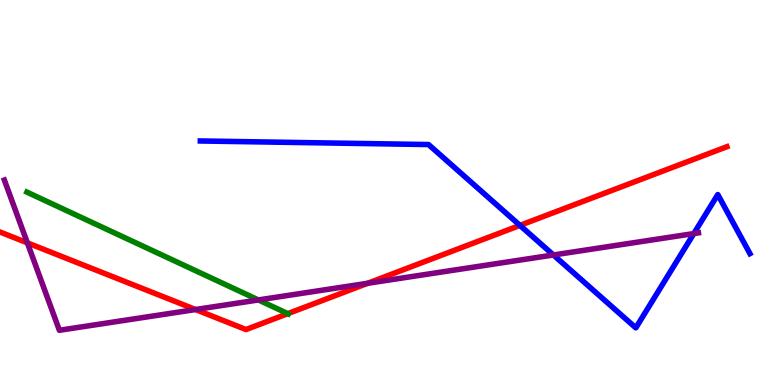[{'lines': ['blue', 'red'], 'intersections': [{'x': 6.71, 'y': 4.15}]}, {'lines': ['green', 'red'], 'intersections': [{'x': 3.71, 'y': 1.85}]}, {'lines': ['purple', 'red'], 'intersections': [{'x': 0.353, 'y': 3.69}, {'x': 2.52, 'y': 1.96}, {'x': 4.74, 'y': 2.64}]}, {'lines': ['blue', 'green'], 'intersections': []}, {'lines': ['blue', 'purple'], 'intersections': [{'x': 7.14, 'y': 3.38}, {'x': 8.95, 'y': 3.93}]}, {'lines': ['green', 'purple'], 'intersections': [{'x': 3.33, 'y': 2.21}]}]